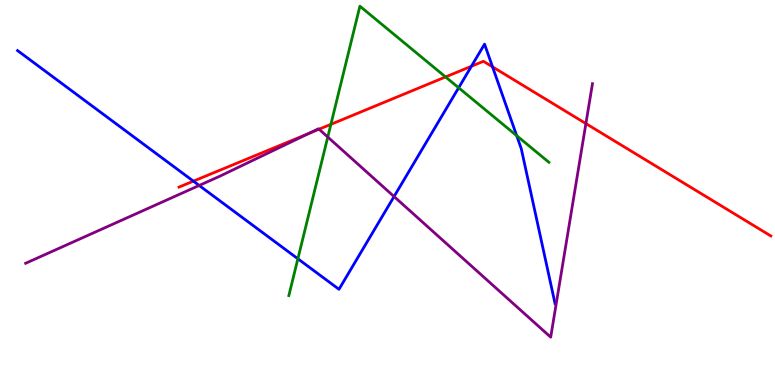[{'lines': ['blue', 'red'], 'intersections': [{'x': 2.5, 'y': 5.29}, {'x': 6.08, 'y': 8.28}, {'x': 6.36, 'y': 8.26}]}, {'lines': ['green', 'red'], 'intersections': [{'x': 4.27, 'y': 6.77}, {'x': 5.75, 'y': 8.0}]}, {'lines': ['purple', 'red'], 'intersections': [{'x': 3.98, 'y': 6.53}, {'x': 4.12, 'y': 6.64}, {'x': 7.56, 'y': 6.79}]}, {'lines': ['blue', 'green'], 'intersections': [{'x': 3.84, 'y': 3.28}, {'x': 5.92, 'y': 7.72}, {'x': 6.67, 'y': 6.48}]}, {'lines': ['blue', 'purple'], 'intersections': [{'x': 2.57, 'y': 5.18}, {'x': 5.08, 'y': 4.89}]}, {'lines': ['green', 'purple'], 'intersections': [{'x': 4.23, 'y': 6.44}]}]